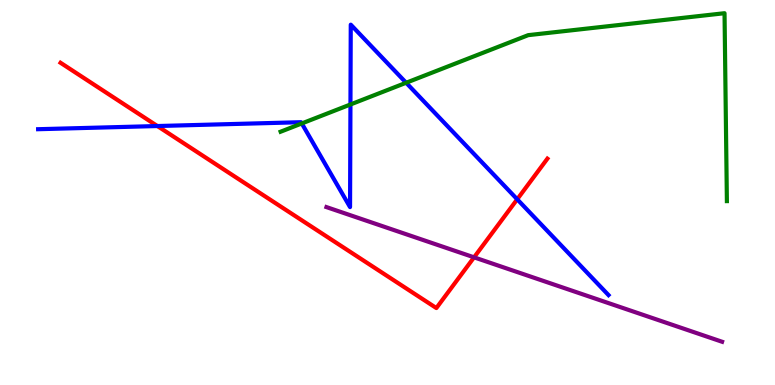[{'lines': ['blue', 'red'], 'intersections': [{'x': 2.03, 'y': 6.73}, {'x': 6.67, 'y': 4.82}]}, {'lines': ['green', 'red'], 'intersections': []}, {'lines': ['purple', 'red'], 'intersections': [{'x': 6.12, 'y': 3.32}]}, {'lines': ['blue', 'green'], 'intersections': [{'x': 3.89, 'y': 6.79}, {'x': 4.52, 'y': 7.29}, {'x': 5.24, 'y': 7.85}]}, {'lines': ['blue', 'purple'], 'intersections': []}, {'lines': ['green', 'purple'], 'intersections': []}]